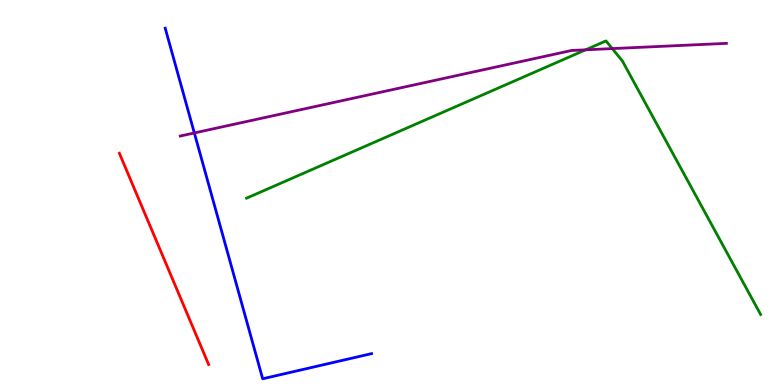[{'lines': ['blue', 'red'], 'intersections': []}, {'lines': ['green', 'red'], 'intersections': []}, {'lines': ['purple', 'red'], 'intersections': []}, {'lines': ['blue', 'green'], 'intersections': []}, {'lines': ['blue', 'purple'], 'intersections': [{'x': 2.51, 'y': 6.55}]}, {'lines': ['green', 'purple'], 'intersections': [{'x': 7.56, 'y': 8.71}, {'x': 7.9, 'y': 8.74}]}]